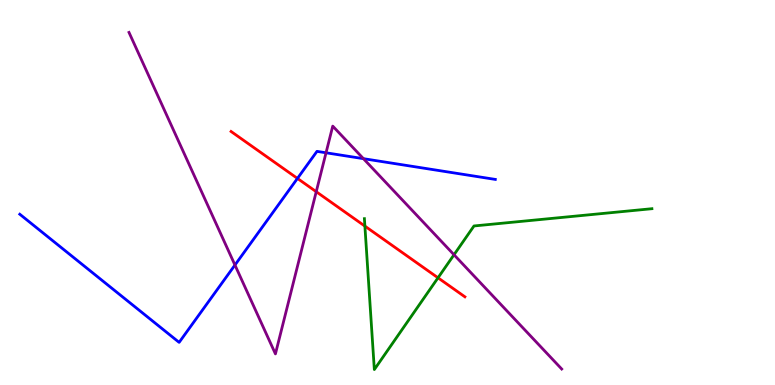[{'lines': ['blue', 'red'], 'intersections': [{'x': 3.84, 'y': 5.37}]}, {'lines': ['green', 'red'], 'intersections': [{'x': 4.71, 'y': 4.13}, {'x': 5.65, 'y': 2.78}]}, {'lines': ['purple', 'red'], 'intersections': [{'x': 4.08, 'y': 5.02}]}, {'lines': ['blue', 'green'], 'intersections': []}, {'lines': ['blue', 'purple'], 'intersections': [{'x': 3.03, 'y': 3.12}, {'x': 4.21, 'y': 6.03}, {'x': 4.69, 'y': 5.88}]}, {'lines': ['green', 'purple'], 'intersections': [{'x': 5.86, 'y': 3.38}]}]